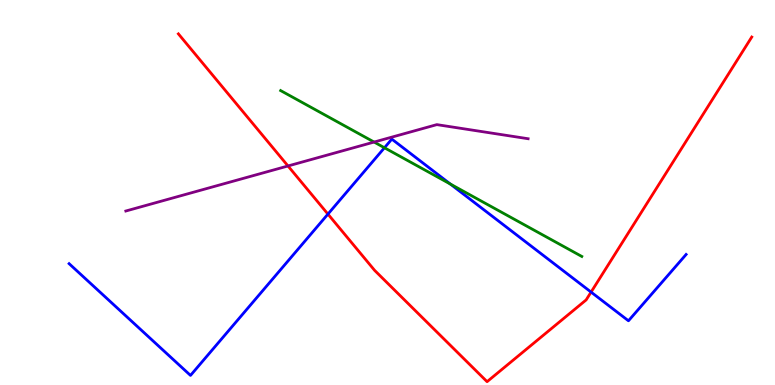[{'lines': ['blue', 'red'], 'intersections': [{'x': 4.23, 'y': 4.44}, {'x': 7.63, 'y': 2.41}]}, {'lines': ['green', 'red'], 'intersections': []}, {'lines': ['purple', 'red'], 'intersections': [{'x': 3.72, 'y': 5.69}]}, {'lines': ['blue', 'green'], 'intersections': [{'x': 4.96, 'y': 6.16}, {'x': 5.81, 'y': 5.22}]}, {'lines': ['blue', 'purple'], 'intersections': []}, {'lines': ['green', 'purple'], 'intersections': [{'x': 4.83, 'y': 6.31}]}]